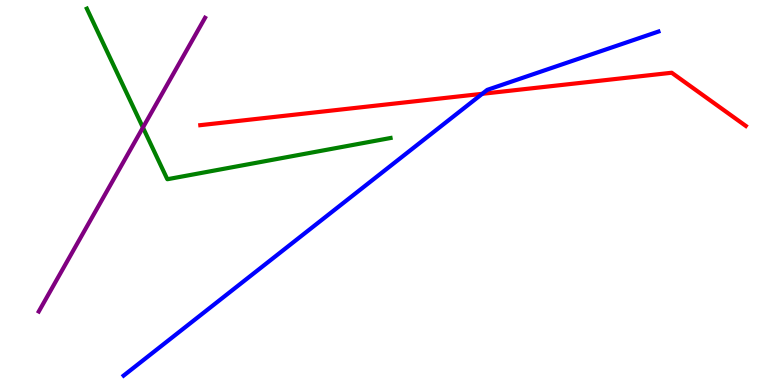[{'lines': ['blue', 'red'], 'intersections': [{'x': 6.22, 'y': 7.56}]}, {'lines': ['green', 'red'], 'intersections': []}, {'lines': ['purple', 'red'], 'intersections': []}, {'lines': ['blue', 'green'], 'intersections': []}, {'lines': ['blue', 'purple'], 'intersections': []}, {'lines': ['green', 'purple'], 'intersections': [{'x': 1.84, 'y': 6.69}]}]